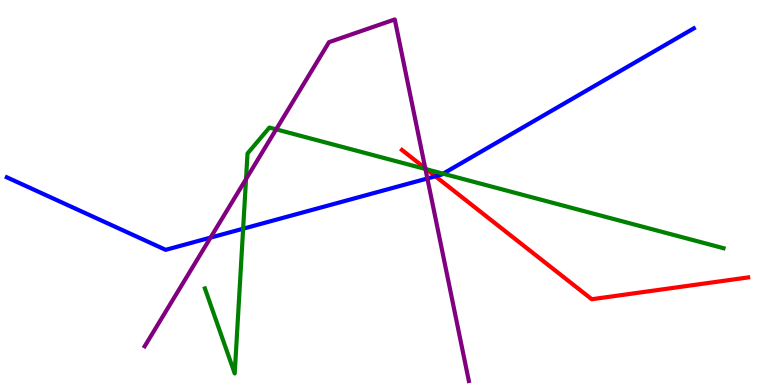[{'lines': ['blue', 'red'], 'intersections': [{'x': 5.62, 'y': 5.42}]}, {'lines': ['green', 'red'], 'intersections': [{'x': 5.5, 'y': 5.6}]}, {'lines': ['purple', 'red'], 'intersections': [{'x': 5.49, 'y': 5.63}]}, {'lines': ['blue', 'green'], 'intersections': [{'x': 3.14, 'y': 4.06}, {'x': 5.72, 'y': 5.49}]}, {'lines': ['blue', 'purple'], 'intersections': [{'x': 2.72, 'y': 3.83}, {'x': 5.51, 'y': 5.36}]}, {'lines': ['green', 'purple'], 'intersections': [{'x': 3.17, 'y': 5.35}, {'x': 3.56, 'y': 6.64}, {'x': 5.49, 'y': 5.61}]}]